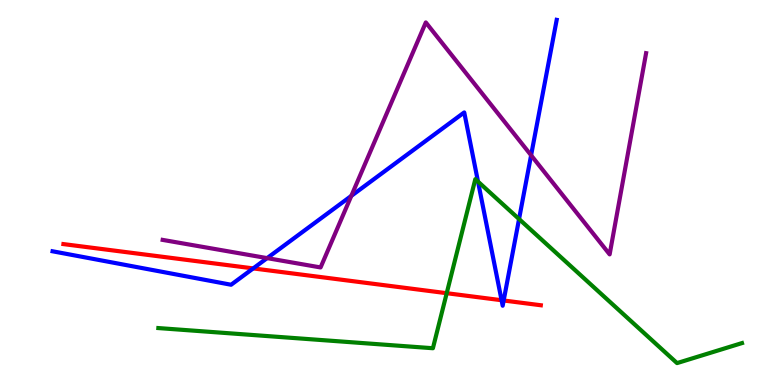[{'lines': ['blue', 'red'], 'intersections': [{'x': 3.27, 'y': 3.03}, {'x': 6.47, 'y': 2.2}, {'x': 6.5, 'y': 2.19}]}, {'lines': ['green', 'red'], 'intersections': [{'x': 5.76, 'y': 2.38}]}, {'lines': ['purple', 'red'], 'intersections': []}, {'lines': ['blue', 'green'], 'intersections': [{'x': 6.17, 'y': 5.28}, {'x': 6.7, 'y': 4.31}]}, {'lines': ['blue', 'purple'], 'intersections': [{'x': 3.45, 'y': 3.3}, {'x': 4.53, 'y': 4.91}, {'x': 6.85, 'y': 5.97}]}, {'lines': ['green', 'purple'], 'intersections': []}]